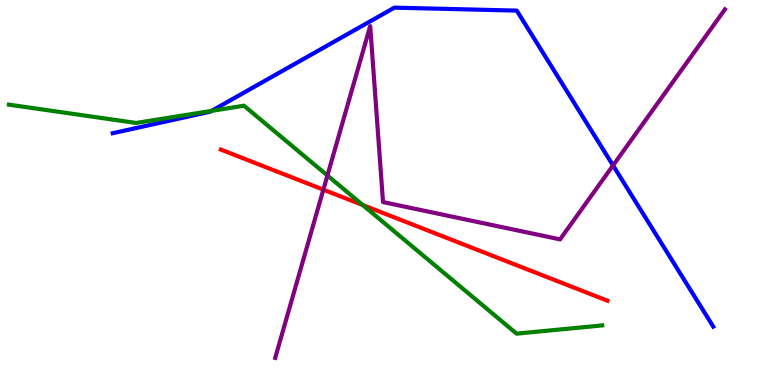[{'lines': ['blue', 'red'], 'intersections': []}, {'lines': ['green', 'red'], 'intersections': [{'x': 4.68, 'y': 4.67}]}, {'lines': ['purple', 'red'], 'intersections': [{'x': 4.17, 'y': 5.07}]}, {'lines': ['blue', 'green'], 'intersections': [{'x': 2.73, 'y': 7.12}]}, {'lines': ['blue', 'purple'], 'intersections': [{'x': 7.91, 'y': 5.7}]}, {'lines': ['green', 'purple'], 'intersections': [{'x': 4.22, 'y': 5.44}]}]